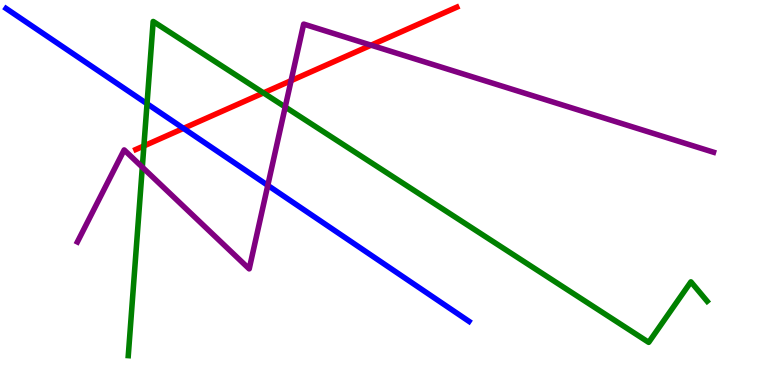[{'lines': ['blue', 'red'], 'intersections': [{'x': 2.37, 'y': 6.67}]}, {'lines': ['green', 'red'], 'intersections': [{'x': 1.86, 'y': 6.21}, {'x': 3.4, 'y': 7.59}]}, {'lines': ['purple', 'red'], 'intersections': [{'x': 3.76, 'y': 7.9}, {'x': 4.79, 'y': 8.83}]}, {'lines': ['blue', 'green'], 'intersections': [{'x': 1.9, 'y': 7.31}]}, {'lines': ['blue', 'purple'], 'intersections': [{'x': 3.46, 'y': 5.19}]}, {'lines': ['green', 'purple'], 'intersections': [{'x': 1.84, 'y': 5.66}, {'x': 3.68, 'y': 7.22}]}]